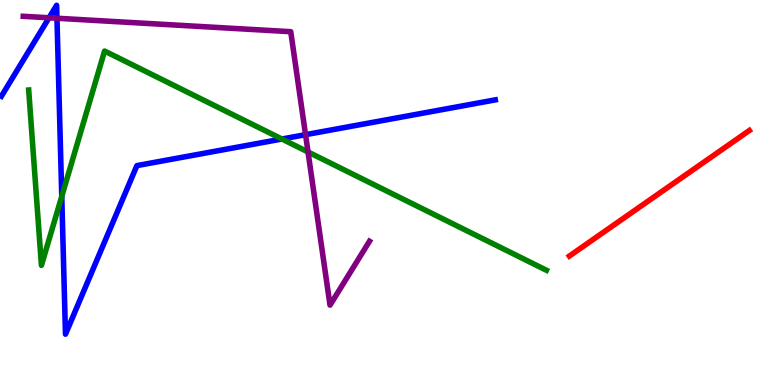[{'lines': ['blue', 'red'], 'intersections': []}, {'lines': ['green', 'red'], 'intersections': []}, {'lines': ['purple', 'red'], 'intersections': []}, {'lines': ['blue', 'green'], 'intersections': [{'x': 0.797, 'y': 4.9}, {'x': 3.64, 'y': 6.39}]}, {'lines': ['blue', 'purple'], 'intersections': [{'x': 0.633, 'y': 9.54}, {'x': 0.735, 'y': 9.53}, {'x': 3.94, 'y': 6.5}]}, {'lines': ['green', 'purple'], 'intersections': [{'x': 3.97, 'y': 6.05}]}]